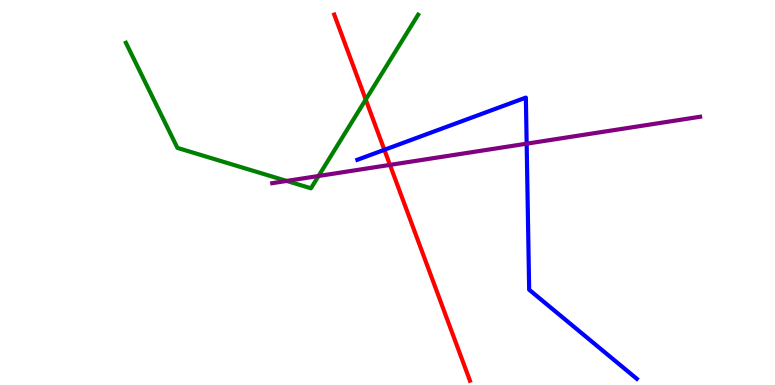[{'lines': ['blue', 'red'], 'intersections': [{'x': 4.96, 'y': 6.11}]}, {'lines': ['green', 'red'], 'intersections': [{'x': 4.72, 'y': 7.41}]}, {'lines': ['purple', 'red'], 'intersections': [{'x': 5.03, 'y': 5.72}]}, {'lines': ['blue', 'green'], 'intersections': []}, {'lines': ['blue', 'purple'], 'intersections': [{'x': 6.8, 'y': 6.27}]}, {'lines': ['green', 'purple'], 'intersections': [{'x': 3.7, 'y': 5.3}, {'x': 4.11, 'y': 5.43}]}]